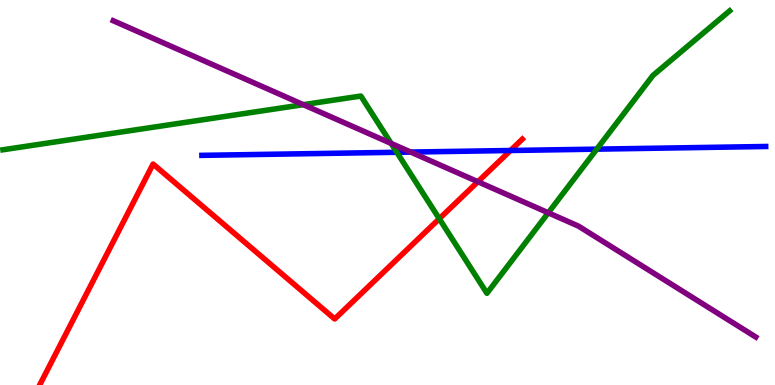[{'lines': ['blue', 'red'], 'intersections': [{'x': 6.59, 'y': 6.09}]}, {'lines': ['green', 'red'], 'intersections': [{'x': 5.67, 'y': 4.32}]}, {'lines': ['purple', 'red'], 'intersections': [{'x': 6.17, 'y': 5.28}]}, {'lines': ['blue', 'green'], 'intersections': [{'x': 5.12, 'y': 6.04}, {'x': 7.7, 'y': 6.13}]}, {'lines': ['blue', 'purple'], 'intersections': [{'x': 5.3, 'y': 6.05}]}, {'lines': ['green', 'purple'], 'intersections': [{'x': 3.91, 'y': 7.28}, {'x': 5.05, 'y': 6.27}, {'x': 7.07, 'y': 4.47}]}]